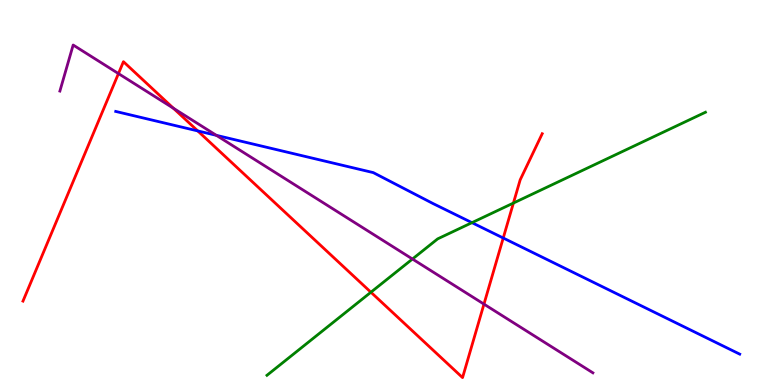[{'lines': ['blue', 'red'], 'intersections': [{'x': 2.55, 'y': 6.6}, {'x': 6.49, 'y': 3.82}]}, {'lines': ['green', 'red'], 'intersections': [{'x': 4.79, 'y': 2.41}, {'x': 6.62, 'y': 4.73}]}, {'lines': ['purple', 'red'], 'intersections': [{'x': 1.53, 'y': 8.09}, {'x': 2.24, 'y': 7.19}, {'x': 6.24, 'y': 2.1}]}, {'lines': ['blue', 'green'], 'intersections': [{'x': 6.09, 'y': 4.22}]}, {'lines': ['blue', 'purple'], 'intersections': [{'x': 2.79, 'y': 6.48}]}, {'lines': ['green', 'purple'], 'intersections': [{'x': 5.32, 'y': 3.27}]}]